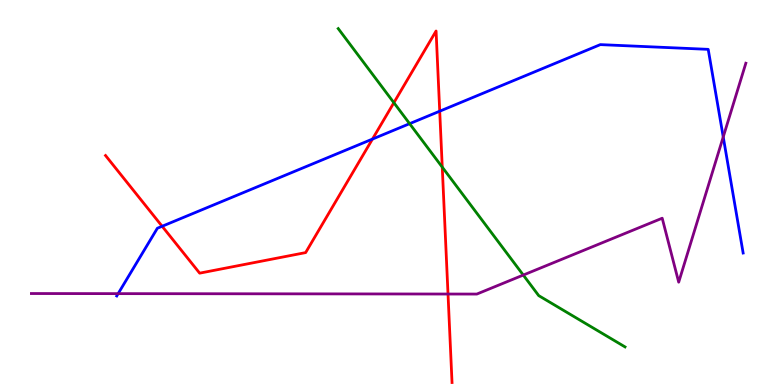[{'lines': ['blue', 'red'], 'intersections': [{'x': 2.09, 'y': 4.12}, {'x': 4.81, 'y': 6.39}, {'x': 5.67, 'y': 7.11}]}, {'lines': ['green', 'red'], 'intersections': [{'x': 5.08, 'y': 7.33}, {'x': 5.71, 'y': 5.66}]}, {'lines': ['purple', 'red'], 'intersections': [{'x': 5.78, 'y': 2.36}]}, {'lines': ['blue', 'green'], 'intersections': [{'x': 5.29, 'y': 6.79}]}, {'lines': ['blue', 'purple'], 'intersections': [{'x': 1.52, 'y': 2.37}, {'x': 9.33, 'y': 6.44}]}, {'lines': ['green', 'purple'], 'intersections': [{'x': 6.75, 'y': 2.86}]}]